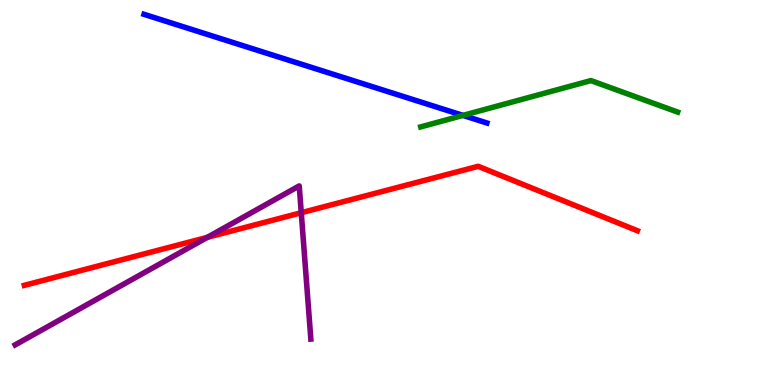[{'lines': ['blue', 'red'], 'intersections': []}, {'lines': ['green', 'red'], 'intersections': []}, {'lines': ['purple', 'red'], 'intersections': [{'x': 2.68, 'y': 3.83}, {'x': 3.89, 'y': 4.47}]}, {'lines': ['blue', 'green'], 'intersections': [{'x': 5.97, 'y': 7.0}]}, {'lines': ['blue', 'purple'], 'intersections': []}, {'lines': ['green', 'purple'], 'intersections': []}]